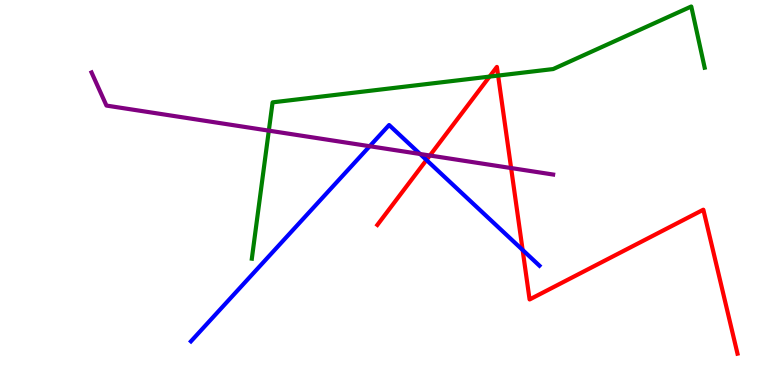[{'lines': ['blue', 'red'], 'intersections': [{'x': 5.5, 'y': 5.84}, {'x': 6.74, 'y': 3.51}]}, {'lines': ['green', 'red'], 'intersections': [{'x': 6.32, 'y': 8.01}, {'x': 6.43, 'y': 8.04}]}, {'lines': ['purple', 'red'], 'intersections': [{'x': 5.55, 'y': 5.96}, {'x': 6.59, 'y': 5.64}]}, {'lines': ['blue', 'green'], 'intersections': []}, {'lines': ['blue', 'purple'], 'intersections': [{'x': 4.77, 'y': 6.2}, {'x': 5.42, 'y': 6.0}]}, {'lines': ['green', 'purple'], 'intersections': [{'x': 3.47, 'y': 6.61}]}]